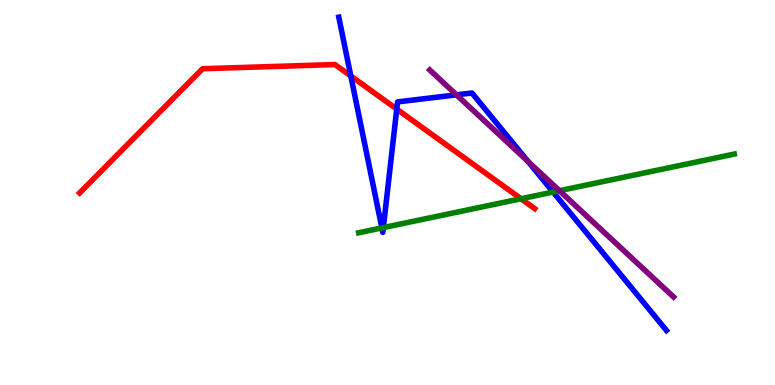[{'lines': ['blue', 'red'], 'intersections': [{'x': 4.53, 'y': 8.03}, {'x': 5.12, 'y': 7.17}]}, {'lines': ['green', 'red'], 'intersections': [{'x': 6.72, 'y': 4.84}]}, {'lines': ['purple', 'red'], 'intersections': []}, {'lines': ['blue', 'green'], 'intersections': [{'x': 4.93, 'y': 4.08}, {'x': 4.95, 'y': 4.09}, {'x': 7.14, 'y': 5.01}]}, {'lines': ['blue', 'purple'], 'intersections': [{'x': 5.89, 'y': 7.54}, {'x': 6.81, 'y': 5.81}]}, {'lines': ['green', 'purple'], 'intersections': [{'x': 7.22, 'y': 5.05}]}]